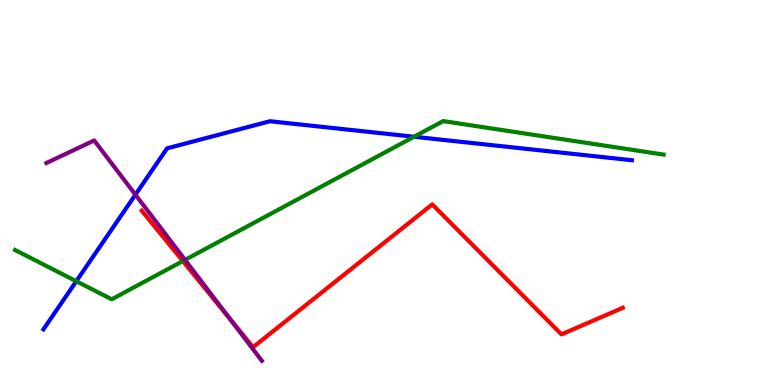[{'lines': ['blue', 'red'], 'intersections': []}, {'lines': ['green', 'red'], 'intersections': [{'x': 2.36, 'y': 3.22}]}, {'lines': ['purple', 'red'], 'intersections': [{'x': 2.97, 'y': 1.72}]}, {'lines': ['blue', 'green'], 'intersections': [{'x': 0.984, 'y': 2.7}, {'x': 5.34, 'y': 6.45}]}, {'lines': ['blue', 'purple'], 'intersections': [{'x': 1.75, 'y': 4.94}]}, {'lines': ['green', 'purple'], 'intersections': [{'x': 2.39, 'y': 3.25}]}]